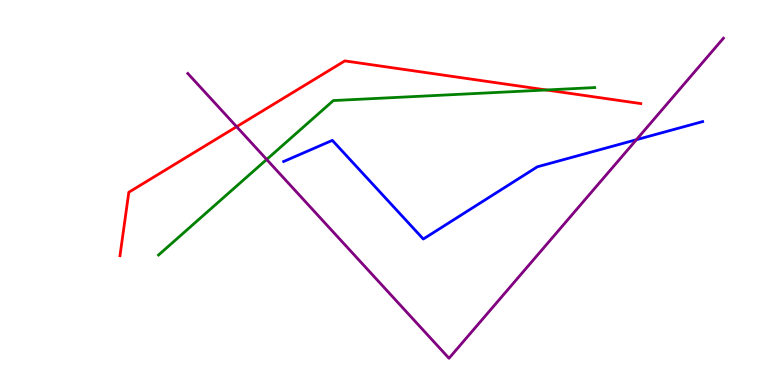[{'lines': ['blue', 'red'], 'intersections': []}, {'lines': ['green', 'red'], 'intersections': [{'x': 7.05, 'y': 7.66}]}, {'lines': ['purple', 'red'], 'intersections': [{'x': 3.05, 'y': 6.71}]}, {'lines': ['blue', 'green'], 'intersections': []}, {'lines': ['blue', 'purple'], 'intersections': [{'x': 8.21, 'y': 6.37}]}, {'lines': ['green', 'purple'], 'intersections': [{'x': 3.44, 'y': 5.86}]}]